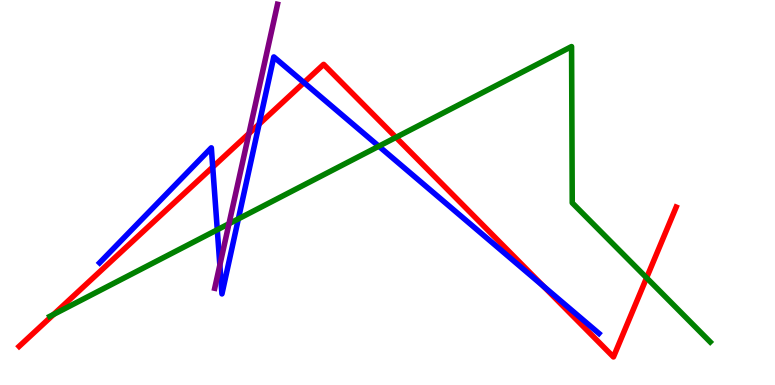[{'lines': ['blue', 'red'], 'intersections': [{'x': 2.74, 'y': 5.66}, {'x': 3.34, 'y': 6.78}, {'x': 3.92, 'y': 7.86}, {'x': 7.01, 'y': 2.57}]}, {'lines': ['green', 'red'], 'intersections': [{'x': 0.692, 'y': 1.83}, {'x': 5.11, 'y': 6.43}, {'x': 8.34, 'y': 2.78}]}, {'lines': ['purple', 'red'], 'intersections': [{'x': 3.21, 'y': 6.53}]}, {'lines': ['blue', 'green'], 'intersections': [{'x': 2.8, 'y': 4.03}, {'x': 3.08, 'y': 4.32}, {'x': 4.89, 'y': 6.2}]}, {'lines': ['blue', 'purple'], 'intersections': [{'x': 2.84, 'y': 3.12}]}, {'lines': ['green', 'purple'], 'intersections': [{'x': 2.95, 'y': 4.19}]}]